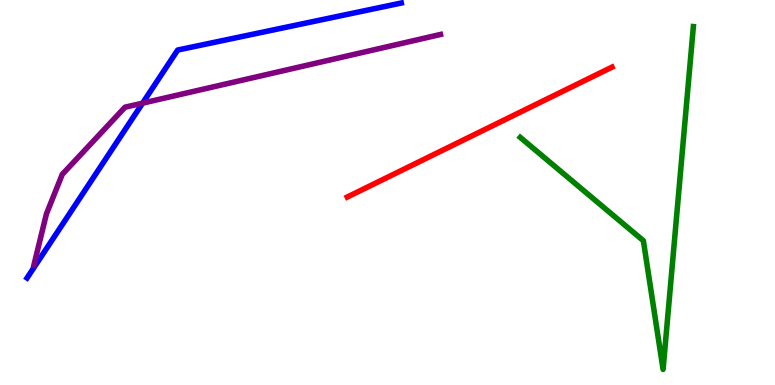[{'lines': ['blue', 'red'], 'intersections': []}, {'lines': ['green', 'red'], 'intersections': []}, {'lines': ['purple', 'red'], 'intersections': []}, {'lines': ['blue', 'green'], 'intersections': []}, {'lines': ['blue', 'purple'], 'intersections': [{'x': 1.84, 'y': 7.32}]}, {'lines': ['green', 'purple'], 'intersections': []}]